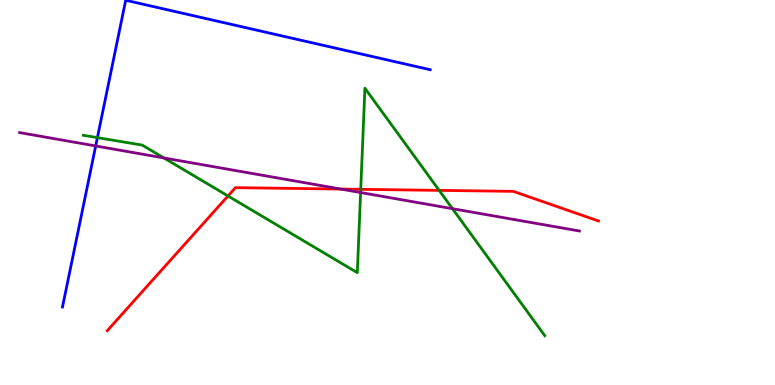[{'lines': ['blue', 'red'], 'intersections': []}, {'lines': ['green', 'red'], 'intersections': [{'x': 2.94, 'y': 4.91}, {'x': 4.65, 'y': 5.08}, {'x': 5.67, 'y': 5.06}]}, {'lines': ['purple', 'red'], 'intersections': [{'x': 4.4, 'y': 5.09}]}, {'lines': ['blue', 'green'], 'intersections': [{'x': 1.26, 'y': 6.43}]}, {'lines': ['blue', 'purple'], 'intersections': [{'x': 1.23, 'y': 6.21}]}, {'lines': ['green', 'purple'], 'intersections': [{'x': 2.11, 'y': 5.9}, {'x': 4.65, 'y': 5.0}, {'x': 5.84, 'y': 4.58}]}]